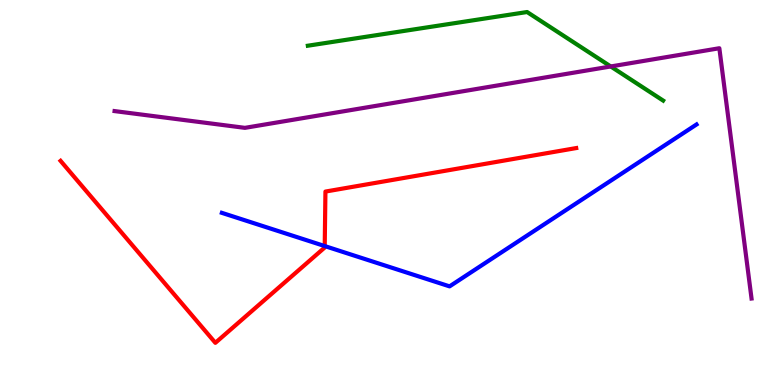[{'lines': ['blue', 'red'], 'intersections': [{'x': 4.19, 'y': 3.61}]}, {'lines': ['green', 'red'], 'intersections': []}, {'lines': ['purple', 'red'], 'intersections': []}, {'lines': ['blue', 'green'], 'intersections': []}, {'lines': ['blue', 'purple'], 'intersections': []}, {'lines': ['green', 'purple'], 'intersections': [{'x': 7.88, 'y': 8.27}]}]